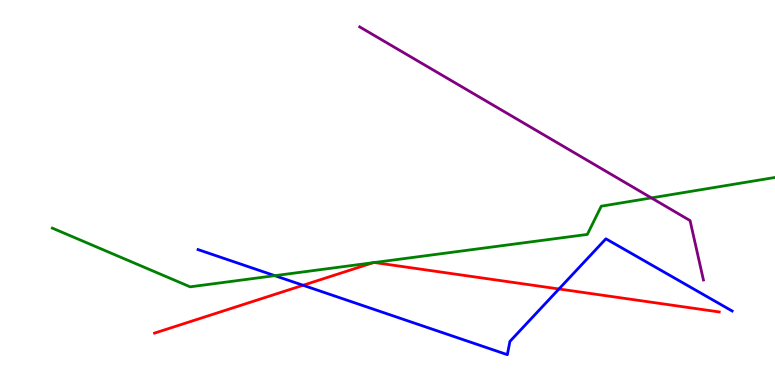[{'lines': ['blue', 'red'], 'intersections': [{'x': 3.91, 'y': 2.59}, {'x': 7.21, 'y': 2.49}]}, {'lines': ['green', 'red'], 'intersections': [{'x': 4.82, 'y': 3.18}, {'x': 4.83, 'y': 3.18}]}, {'lines': ['purple', 'red'], 'intersections': []}, {'lines': ['blue', 'green'], 'intersections': [{'x': 3.55, 'y': 2.84}]}, {'lines': ['blue', 'purple'], 'intersections': []}, {'lines': ['green', 'purple'], 'intersections': [{'x': 8.4, 'y': 4.86}]}]